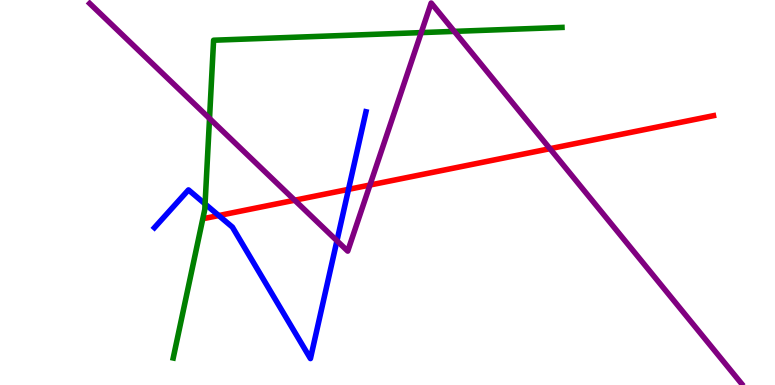[{'lines': ['blue', 'red'], 'intersections': [{'x': 2.82, 'y': 4.4}, {'x': 4.5, 'y': 5.08}]}, {'lines': ['green', 'red'], 'intersections': []}, {'lines': ['purple', 'red'], 'intersections': [{'x': 3.8, 'y': 4.8}, {'x': 4.77, 'y': 5.19}, {'x': 7.1, 'y': 6.14}]}, {'lines': ['blue', 'green'], 'intersections': [{'x': 2.65, 'y': 4.7}]}, {'lines': ['blue', 'purple'], 'intersections': [{'x': 4.35, 'y': 3.75}]}, {'lines': ['green', 'purple'], 'intersections': [{'x': 2.7, 'y': 6.92}, {'x': 5.44, 'y': 9.15}, {'x': 5.86, 'y': 9.18}]}]